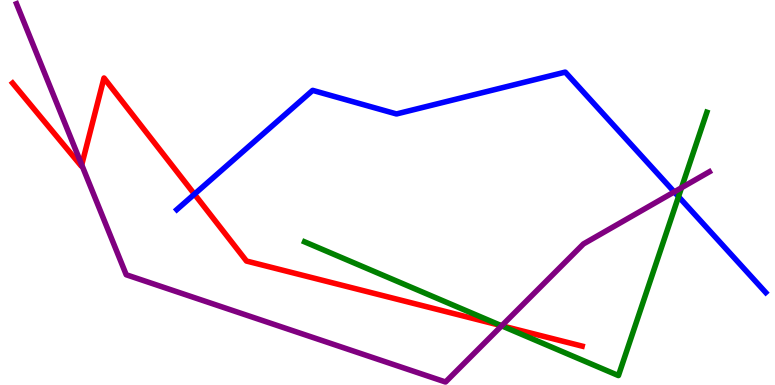[{'lines': ['blue', 'red'], 'intersections': [{'x': 2.51, 'y': 4.96}]}, {'lines': ['green', 'red'], 'intersections': [{'x': 6.47, 'y': 1.54}]}, {'lines': ['purple', 'red'], 'intersections': [{'x': 1.05, 'y': 5.72}, {'x': 6.47, 'y': 1.54}]}, {'lines': ['blue', 'green'], 'intersections': [{'x': 8.76, 'y': 4.89}]}, {'lines': ['blue', 'purple'], 'intersections': [{'x': 8.7, 'y': 5.02}]}, {'lines': ['green', 'purple'], 'intersections': [{'x': 6.47, 'y': 1.54}, {'x': 8.79, 'y': 5.12}]}]